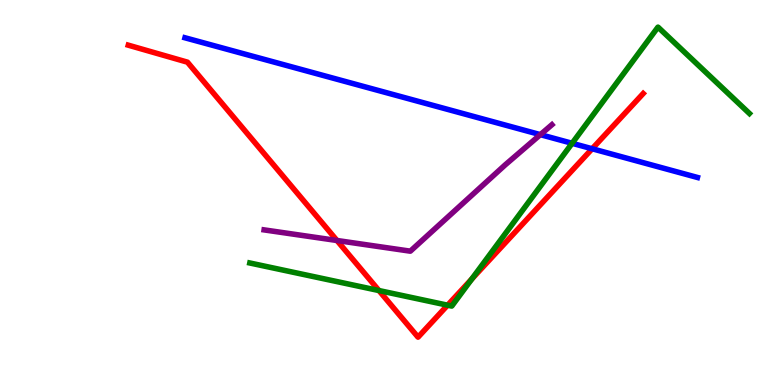[{'lines': ['blue', 'red'], 'intersections': [{'x': 7.64, 'y': 6.14}]}, {'lines': ['green', 'red'], 'intersections': [{'x': 4.89, 'y': 2.45}, {'x': 5.78, 'y': 2.07}, {'x': 6.09, 'y': 2.75}]}, {'lines': ['purple', 'red'], 'intersections': [{'x': 4.35, 'y': 3.75}]}, {'lines': ['blue', 'green'], 'intersections': [{'x': 7.38, 'y': 6.28}]}, {'lines': ['blue', 'purple'], 'intersections': [{'x': 6.97, 'y': 6.5}]}, {'lines': ['green', 'purple'], 'intersections': []}]